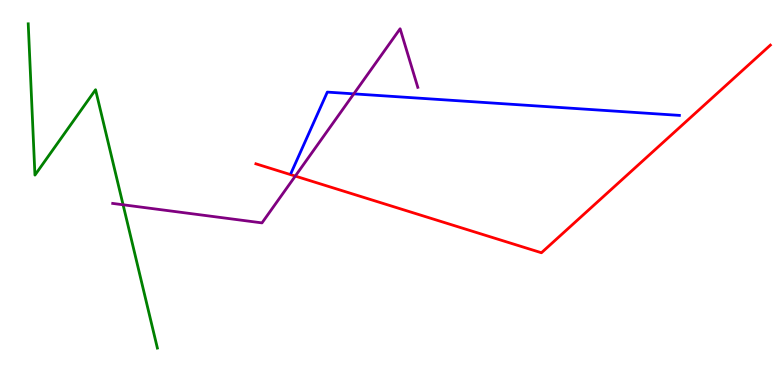[{'lines': ['blue', 'red'], 'intersections': []}, {'lines': ['green', 'red'], 'intersections': []}, {'lines': ['purple', 'red'], 'intersections': [{'x': 3.81, 'y': 5.43}]}, {'lines': ['blue', 'green'], 'intersections': []}, {'lines': ['blue', 'purple'], 'intersections': [{'x': 4.57, 'y': 7.56}]}, {'lines': ['green', 'purple'], 'intersections': [{'x': 1.59, 'y': 4.68}]}]